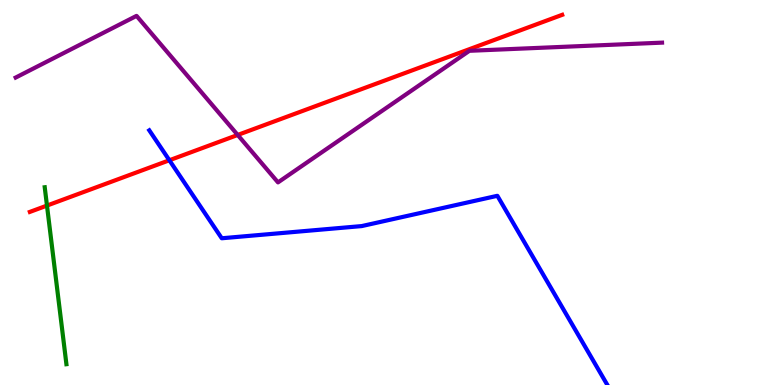[{'lines': ['blue', 'red'], 'intersections': [{'x': 2.19, 'y': 5.84}]}, {'lines': ['green', 'red'], 'intersections': [{'x': 0.606, 'y': 4.66}]}, {'lines': ['purple', 'red'], 'intersections': [{'x': 3.07, 'y': 6.49}]}, {'lines': ['blue', 'green'], 'intersections': []}, {'lines': ['blue', 'purple'], 'intersections': []}, {'lines': ['green', 'purple'], 'intersections': []}]